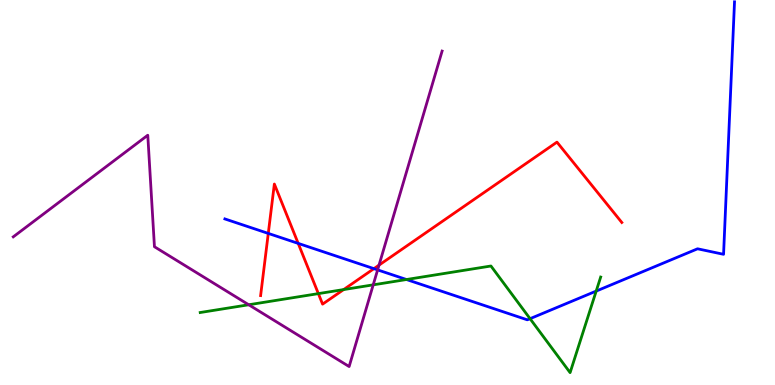[{'lines': ['blue', 'red'], 'intersections': [{'x': 3.46, 'y': 3.94}, {'x': 3.85, 'y': 3.68}, {'x': 4.82, 'y': 3.02}]}, {'lines': ['green', 'red'], 'intersections': [{'x': 4.11, 'y': 2.37}, {'x': 4.43, 'y': 2.48}]}, {'lines': ['purple', 'red'], 'intersections': [{'x': 4.89, 'y': 3.11}]}, {'lines': ['blue', 'green'], 'intersections': [{'x': 5.25, 'y': 2.74}, {'x': 6.84, 'y': 1.72}, {'x': 7.69, 'y': 2.44}]}, {'lines': ['blue', 'purple'], 'intersections': [{'x': 4.87, 'y': 2.99}]}, {'lines': ['green', 'purple'], 'intersections': [{'x': 3.21, 'y': 2.08}, {'x': 4.82, 'y': 2.6}]}]